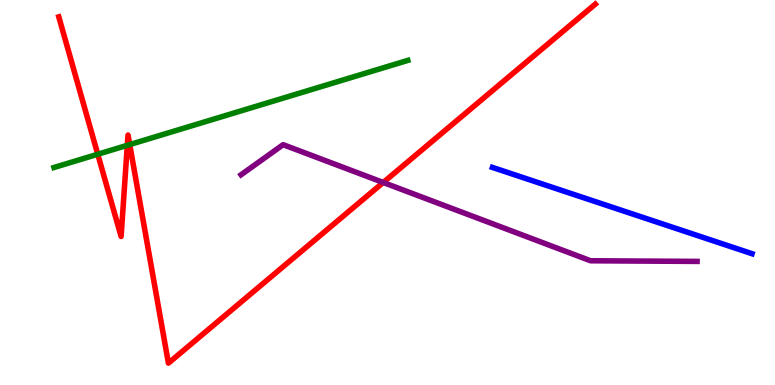[{'lines': ['blue', 'red'], 'intersections': []}, {'lines': ['green', 'red'], 'intersections': [{'x': 1.26, 'y': 5.99}, {'x': 1.64, 'y': 6.23}, {'x': 1.67, 'y': 6.24}]}, {'lines': ['purple', 'red'], 'intersections': [{'x': 4.94, 'y': 5.26}]}, {'lines': ['blue', 'green'], 'intersections': []}, {'lines': ['blue', 'purple'], 'intersections': []}, {'lines': ['green', 'purple'], 'intersections': []}]